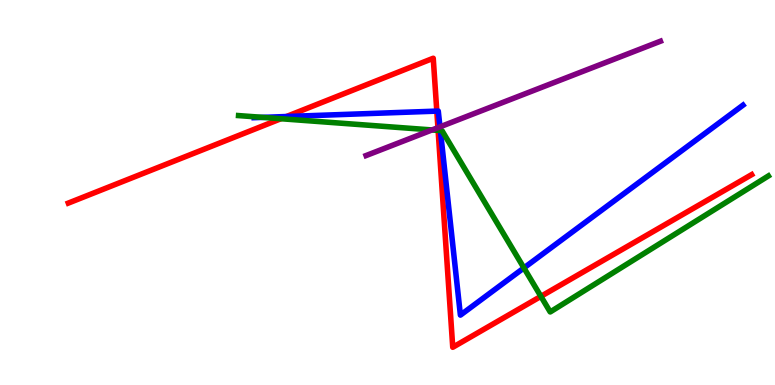[{'lines': ['blue', 'red'], 'intersections': [{'x': 3.7, 'y': 6.97}, {'x': 5.64, 'y': 7.11}]}, {'lines': ['green', 'red'], 'intersections': [{'x': 3.62, 'y': 6.92}, {'x': 5.65, 'y': 6.61}, {'x': 6.98, 'y': 2.3}]}, {'lines': ['purple', 'red'], 'intersections': [{'x': 5.65, 'y': 6.68}]}, {'lines': ['blue', 'green'], 'intersections': [{'x': 3.39, 'y': 6.95}, {'x': 5.68, 'y': 6.61}, {'x': 6.76, 'y': 3.04}]}, {'lines': ['blue', 'purple'], 'intersections': [{'x': 5.68, 'y': 6.71}]}, {'lines': ['green', 'purple'], 'intersections': [{'x': 5.57, 'y': 6.62}]}]